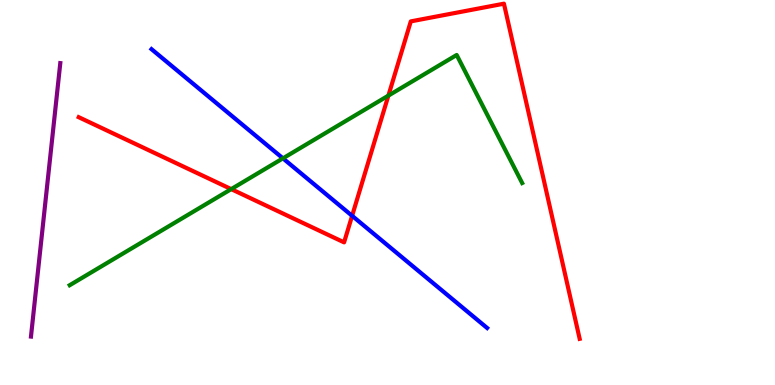[{'lines': ['blue', 'red'], 'intersections': [{'x': 4.54, 'y': 4.39}]}, {'lines': ['green', 'red'], 'intersections': [{'x': 2.98, 'y': 5.09}, {'x': 5.01, 'y': 7.52}]}, {'lines': ['purple', 'red'], 'intersections': []}, {'lines': ['blue', 'green'], 'intersections': [{'x': 3.65, 'y': 5.89}]}, {'lines': ['blue', 'purple'], 'intersections': []}, {'lines': ['green', 'purple'], 'intersections': []}]